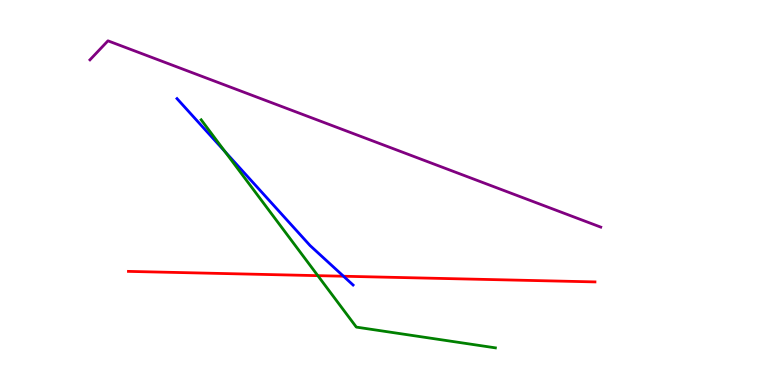[{'lines': ['blue', 'red'], 'intersections': [{'x': 4.43, 'y': 2.83}]}, {'lines': ['green', 'red'], 'intersections': [{'x': 4.1, 'y': 2.84}]}, {'lines': ['purple', 'red'], 'intersections': []}, {'lines': ['blue', 'green'], 'intersections': [{'x': 2.9, 'y': 6.06}]}, {'lines': ['blue', 'purple'], 'intersections': []}, {'lines': ['green', 'purple'], 'intersections': []}]